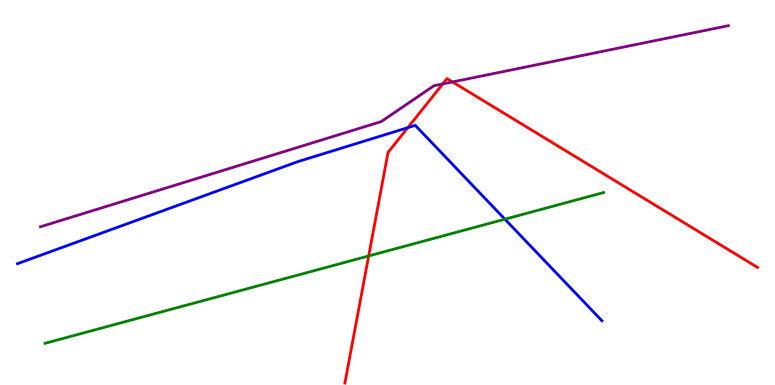[{'lines': ['blue', 'red'], 'intersections': [{'x': 5.26, 'y': 6.68}]}, {'lines': ['green', 'red'], 'intersections': [{'x': 4.76, 'y': 3.35}]}, {'lines': ['purple', 'red'], 'intersections': [{'x': 5.71, 'y': 7.82}, {'x': 5.84, 'y': 7.87}]}, {'lines': ['blue', 'green'], 'intersections': [{'x': 6.51, 'y': 4.31}]}, {'lines': ['blue', 'purple'], 'intersections': []}, {'lines': ['green', 'purple'], 'intersections': []}]